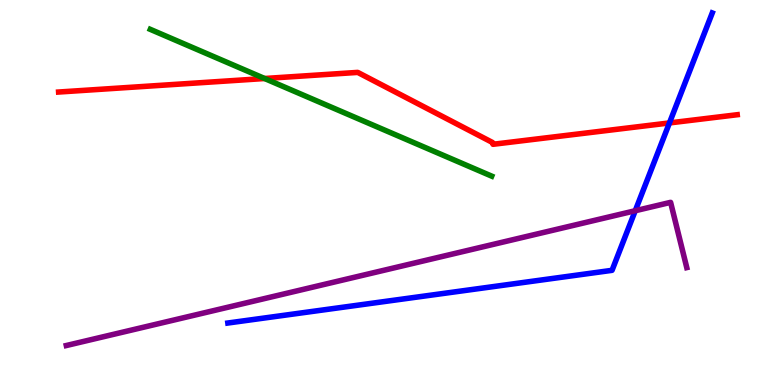[{'lines': ['blue', 'red'], 'intersections': [{'x': 8.64, 'y': 6.81}]}, {'lines': ['green', 'red'], 'intersections': [{'x': 3.41, 'y': 7.96}]}, {'lines': ['purple', 'red'], 'intersections': []}, {'lines': ['blue', 'green'], 'intersections': []}, {'lines': ['blue', 'purple'], 'intersections': [{'x': 8.2, 'y': 4.53}]}, {'lines': ['green', 'purple'], 'intersections': []}]